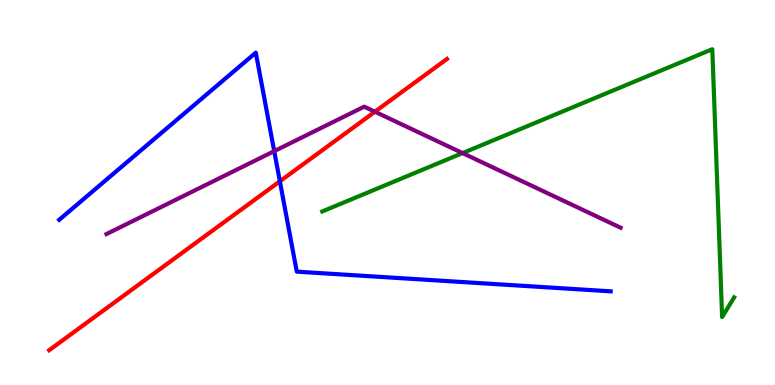[{'lines': ['blue', 'red'], 'intersections': [{'x': 3.61, 'y': 5.29}]}, {'lines': ['green', 'red'], 'intersections': []}, {'lines': ['purple', 'red'], 'intersections': [{'x': 4.84, 'y': 7.1}]}, {'lines': ['blue', 'green'], 'intersections': []}, {'lines': ['blue', 'purple'], 'intersections': [{'x': 3.54, 'y': 6.07}]}, {'lines': ['green', 'purple'], 'intersections': [{'x': 5.97, 'y': 6.02}]}]